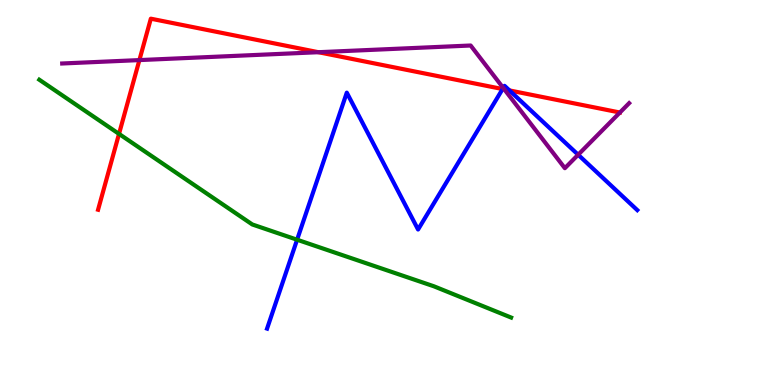[{'lines': ['blue', 'red'], 'intersections': [{'x': 6.49, 'y': 7.69}, {'x': 6.57, 'y': 7.65}]}, {'lines': ['green', 'red'], 'intersections': [{'x': 1.54, 'y': 6.52}]}, {'lines': ['purple', 'red'], 'intersections': [{'x': 1.8, 'y': 8.44}, {'x': 4.11, 'y': 8.64}, {'x': 6.51, 'y': 7.68}]}, {'lines': ['blue', 'green'], 'intersections': [{'x': 3.83, 'y': 3.77}]}, {'lines': ['blue', 'purple'], 'intersections': [{'x': 6.49, 'y': 7.72}, {'x': 7.46, 'y': 5.98}]}, {'lines': ['green', 'purple'], 'intersections': []}]